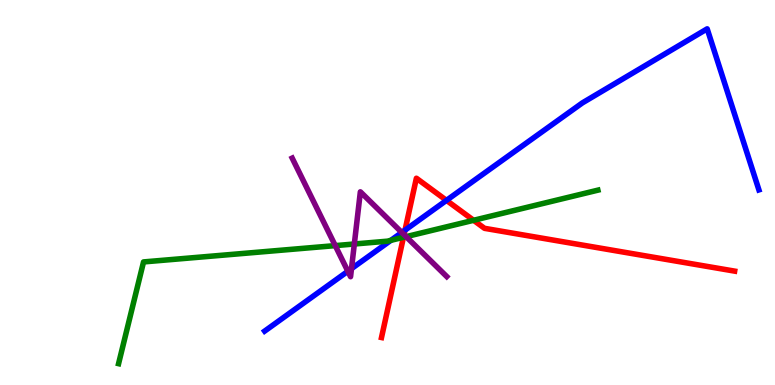[{'lines': ['blue', 'red'], 'intersections': [{'x': 5.23, 'y': 4.02}, {'x': 5.76, 'y': 4.8}]}, {'lines': ['green', 'red'], 'intersections': [{'x': 5.21, 'y': 3.84}, {'x': 6.11, 'y': 4.28}]}, {'lines': ['purple', 'red'], 'intersections': [{'x': 5.21, 'y': 3.91}]}, {'lines': ['blue', 'green'], 'intersections': [{'x': 5.04, 'y': 3.76}]}, {'lines': ['blue', 'purple'], 'intersections': [{'x': 4.49, 'y': 2.95}, {'x': 4.54, 'y': 3.02}, {'x': 5.18, 'y': 3.96}]}, {'lines': ['green', 'purple'], 'intersections': [{'x': 4.33, 'y': 3.62}, {'x': 4.57, 'y': 3.66}, {'x': 5.24, 'y': 3.85}]}]